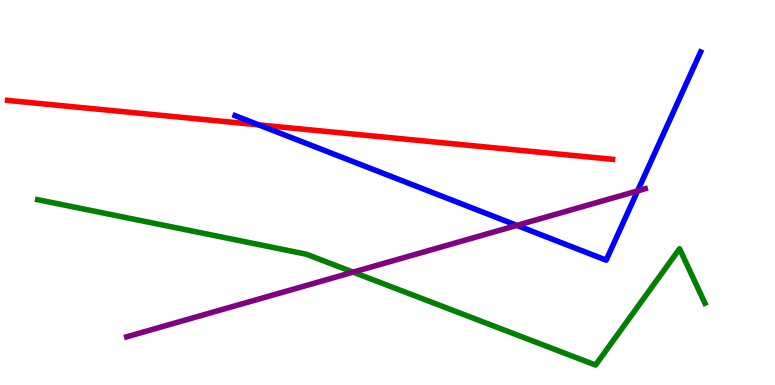[{'lines': ['blue', 'red'], 'intersections': [{'x': 3.34, 'y': 6.76}]}, {'lines': ['green', 'red'], 'intersections': []}, {'lines': ['purple', 'red'], 'intersections': []}, {'lines': ['blue', 'green'], 'intersections': []}, {'lines': ['blue', 'purple'], 'intersections': [{'x': 6.67, 'y': 4.15}, {'x': 8.23, 'y': 5.04}]}, {'lines': ['green', 'purple'], 'intersections': [{'x': 4.56, 'y': 2.93}]}]